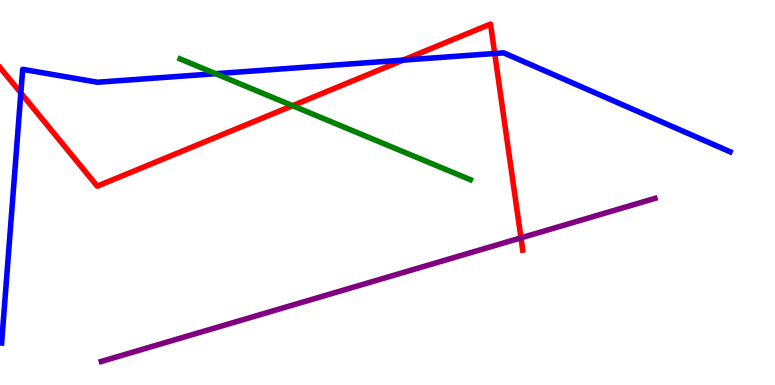[{'lines': ['blue', 'red'], 'intersections': [{'x': 0.269, 'y': 7.59}, {'x': 5.2, 'y': 8.44}, {'x': 6.38, 'y': 8.61}]}, {'lines': ['green', 'red'], 'intersections': [{'x': 3.77, 'y': 7.25}]}, {'lines': ['purple', 'red'], 'intersections': [{'x': 6.72, 'y': 3.82}]}, {'lines': ['blue', 'green'], 'intersections': [{'x': 2.78, 'y': 8.09}]}, {'lines': ['blue', 'purple'], 'intersections': []}, {'lines': ['green', 'purple'], 'intersections': []}]